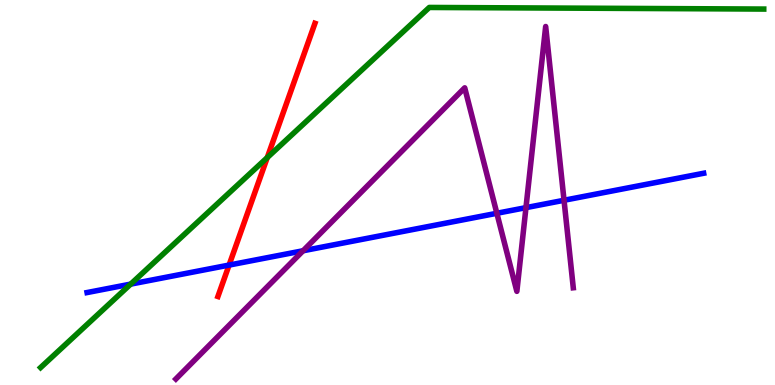[{'lines': ['blue', 'red'], 'intersections': [{'x': 2.96, 'y': 3.11}]}, {'lines': ['green', 'red'], 'intersections': [{'x': 3.45, 'y': 5.91}]}, {'lines': ['purple', 'red'], 'intersections': []}, {'lines': ['blue', 'green'], 'intersections': [{'x': 1.69, 'y': 2.62}]}, {'lines': ['blue', 'purple'], 'intersections': [{'x': 3.91, 'y': 3.49}, {'x': 6.41, 'y': 4.46}, {'x': 6.79, 'y': 4.61}, {'x': 7.28, 'y': 4.8}]}, {'lines': ['green', 'purple'], 'intersections': []}]